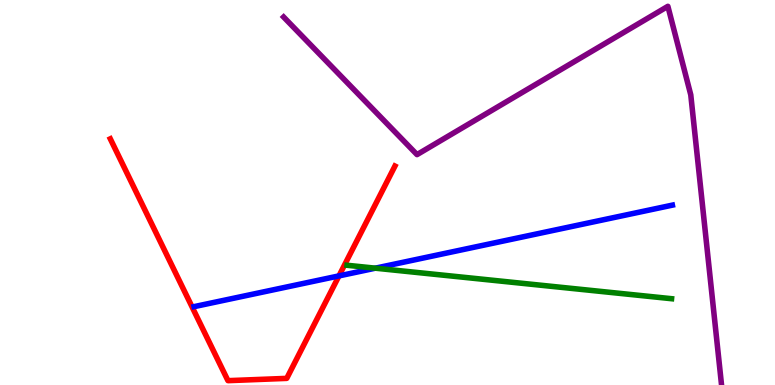[{'lines': ['blue', 'red'], 'intersections': [{'x': 4.37, 'y': 2.83}]}, {'lines': ['green', 'red'], 'intersections': []}, {'lines': ['purple', 'red'], 'intersections': []}, {'lines': ['blue', 'green'], 'intersections': [{'x': 4.84, 'y': 3.03}]}, {'lines': ['blue', 'purple'], 'intersections': []}, {'lines': ['green', 'purple'], 'intersections': []}]